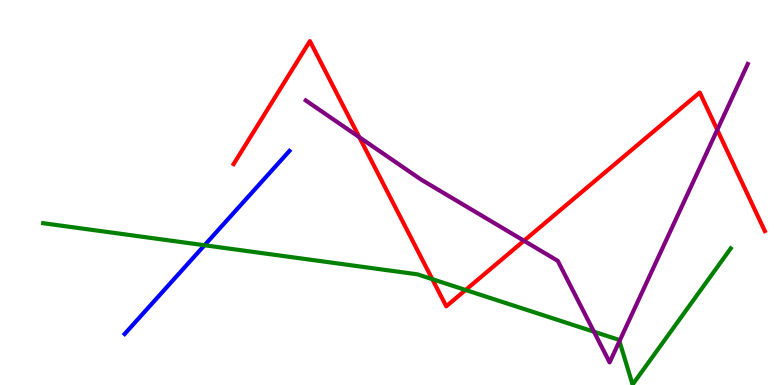[{'lines': ['blue', 'red'], 'intersections': []}, {'lines': ['green', 'red'], 'intersections': [{'x': 5.58, 'y': 2.75}, {'x': 6.01, 'y': 2.47}]}, {'lines': ['purple', 'red'], 'intersections': [{'x': 4.64, 'y': 6.44}, {'x': 6.76, 'y': 3.75}, {'x': 9.26, 'y': 6.63}]}, {'lines': ['blue', 'green'], 'intersections': [{'x': 2.64, 'y': 3.63}]}, {'lines': ['blue', 'purple'], 'intersections': []}, {'lines': ['green', 'purple'], 'intersections': [{'x': 7.66, 'y': 1.38}, {'x': 7.99, 'y': 1.14}]}]